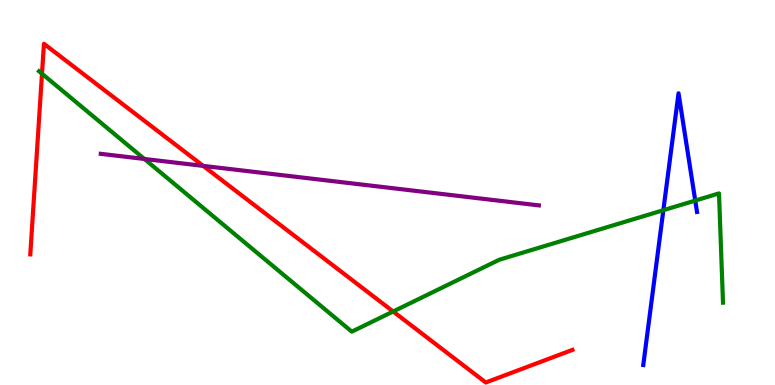[{'lines': ['blue', 'red'], 'intersections': []}, {'lines': ['green', 'red'], 'intersections': [{'x': 0.542, 'y': 8.09}, {'x': 5.07, 'y': 1.91}]}, {'lines': ['purple', 'red'], 'intersections': [{'x': 2.62, 'y': 5.69}]}, {'lines': ['blue', 'green'], 'intersections': [{'x': 8.56, 'y': 4.54}, {'x': 8.97, 'y': 4.79}]}, {'lines': ['blue', 'purple'], 'intersections': []}, {'lines': ['green', 'purple'], 'intersections': [{'x': 1.86, 'y': 5.87}]}]